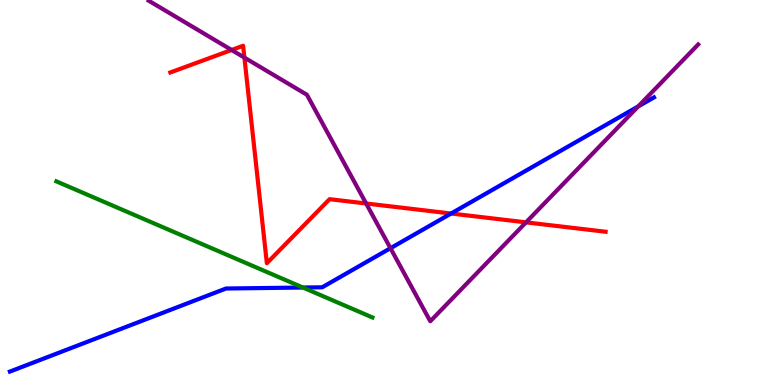[{'lines': ['blue', 'red'], 'intersections': [{'x': 5.82, 'y': 4.45}]}, {'lines': ['green', 'red'], 'intersections': []}, {'lines': ['purple', 'red'], 'intersections': [{'x': 2.99, 'y': 8.7}, {'x': 3.15, 'y': 8.5}, {'x': 4.72, 'y': 4.71}, {'x': 6.79, 'y': 4.22}]}, {'lines': ['blue', 'green'], 'intersections': [{'x': 3.91, 'y': 2.53}]}, {'lines': ['blue', 'purple'], 'intersections': [{'x': 5.04, 'y': 3.55}, {'x': 8.24, 'y': 7.24}]}, {'lines': ['green', 'purple'], 'intersections': []}]